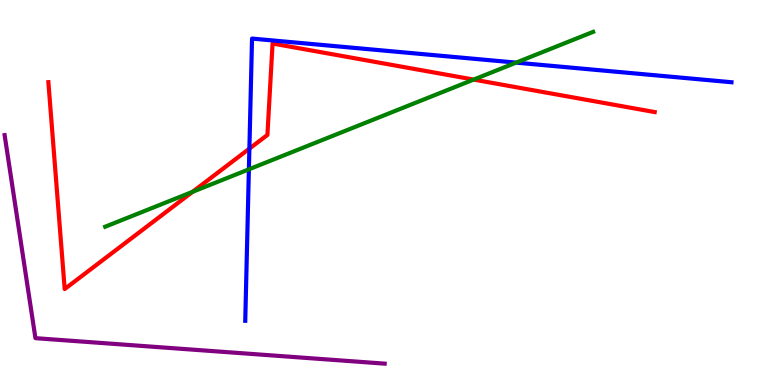[{'lines': ['blue', 'red'], 'intersections': [{'x': 3.22, 'y': 6.14}]}, {'lines': ['green', 'red'], 'intersections': [{'x': 2.49, 'y': 5.02}, {'x': 6.11, 'y': 7.93}]}, {'lines': ['purple', 'red'], 'intersections': []}, {'lines': ['blue', 'green'], 'intersections': [{'x': 3.21, 'y': 5.6}, {'x': 6.66, 'y': 8.37}]}, {'lines': ['blue', 'purple'], 'intersections': []}, {'lines': ['green', 'purple'], 'intersections': []}]